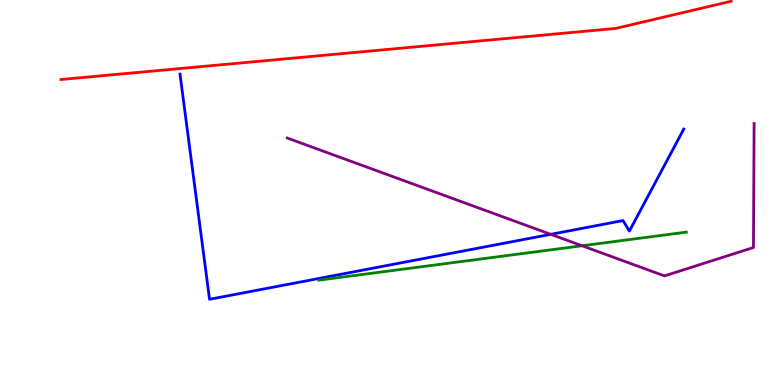[{'lines': ['blue', 'red'], 'intersections': []}, {'lines': ['green', 'red'], 'intersections': []}, {'lines': ['purple', 'red'], 'intersections': []}, {'lines': ['blue', 'green'], 'intersections': []}, {'lines': ['blue', 'purple'], 'intersections': [{'x': 7.11, 'y': 3.91}]}, {'lines': ['green', 'purple'], 'intersections': [{'x': 7.51, 'y': 3.62}]}]